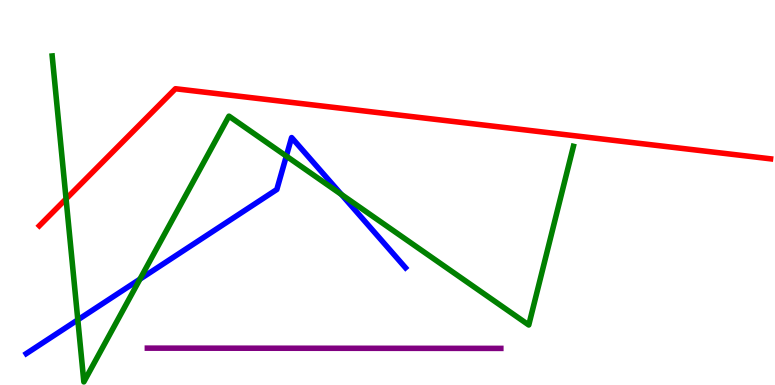[{'lines': ['blue', 'red'], 'intersections': []}, {'lines': ['green', 'red'], 'intersections': [{'x': 0.852, 'y': 4.83}]}, {'lines': ['purple', 'red'], 'intersections': []}, {'lines': ['blue', 'green'], 'intersections': [{'x': 1.0, 'y': 1.69}, {'x': 1.81, 'y': 2.75}, {'x': 3.69, 'y': 5.95}, {'x': 4.41, 'y': 4.95}]}, {'lines': ['blue', 'purple'], 'intersections': []}, {'lines': ['green', 'purple'], 'intersections': []}]